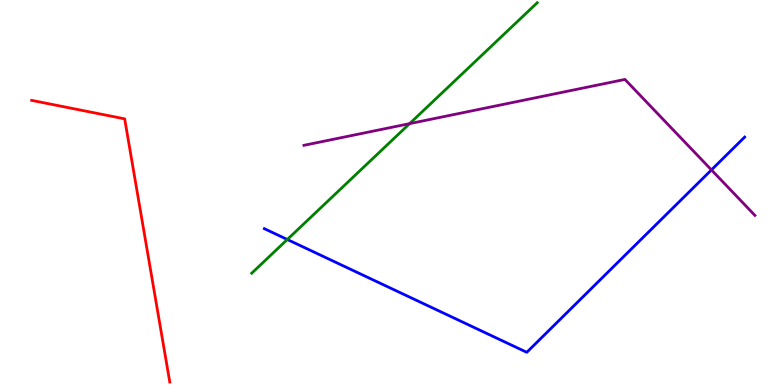[{'lines': ['blue', 'red'], 'intersections': []}, {'lines': ['green', 'red'], 'intersections': []}, {'lines': ['purple', 'red'], 'intersections': []}, {'lines': ['blue', 'green'], 'intersections': [{'x': 3.71, 'y': 3.78}]}, {'lines': ['blue', 'purple'], 'intersections': [{'x': 9.18, 'y': 5.59}]}, {'lines': ['green', 'purple'], 'intersections': [{'x': 5.29, 'y': 6.79}]}]